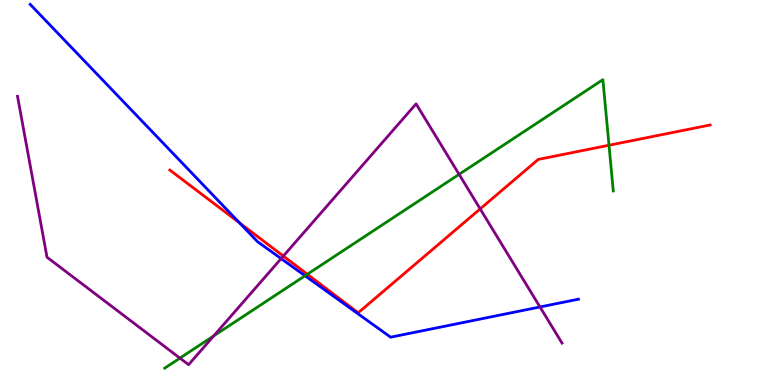[{'lines': ['blue', 'red'], 'intersections': [{'x': 3.09, 'y': 4.21}]}, {'lines': ['green', 'red'], 'intersections': [{'x': 3.97, 'y': 2.88}, {'x': 7.86, 'y': 6.23}]}, {'lines': ['purple', 'red'], 'intersections': [{'x': 3.66, 'y': 3.35}, {'x': 6.2, 'y': 4.57}]}, {'lines': ['blue', 'green'], 'intersections': [{'x': 3.94, 'y': 2.84}]}, {'lines': ['blue', 'purple'], 'intersections': [{'x': 3.63, 'y': 3.28}, {'x': 6.97, 'y': 2.03}]}, {'lines': ['green', 'purple'], 'intersections': [{'x': 2.32, 'y': 0.698}, {'x': 2.76, 'y': 1.28}, {'x': 5.92, 'y': 5.47}]}]